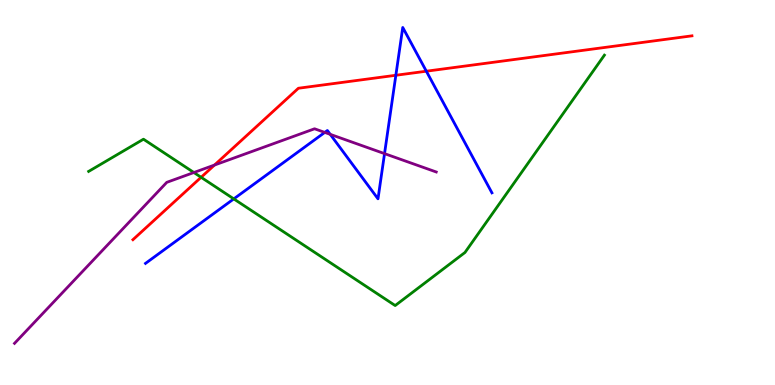[{'lines': ['blue', 'red'], 'intersections': [{'x': 5.11, 'y': 8.04}, {'x': 5.5, 'y': 8.15}]}, {'lines': ['green', 'red'], 'intersections': [{'x': 2.59, 'y': 5.4}]}, {'lines': ['purple', 'red'], 'intersections': [{'x': 2.77, 'y': 5.71}]}, {'lines': ['blue', 'green'], 'intersections': [{'x': 3.02, 'y': 4.83}]}, {'lines': ['blue', 'purple'], 'intersections': [{'x': 4.19, 'y': 6.56}, {'x': 4.26, 'y': 6.51}, {'x': 4.96, 'y': 6.01}]}, {'lines': ['green', 'purple'], 'intersections': [{'x': 2.5, 'y': 5.52}]}]